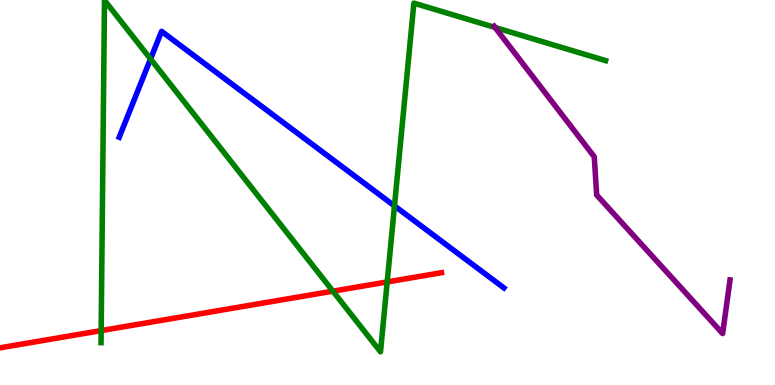[{'lines': ['blue', 'red'], 'intersections': []}, {'lines': ['green', 'red'], 'intersections': [{'x': 1.31, 'y': 1.41}, {'x': 4.3, 'y': 2.44}, {'x': 5.0, 'y': 2.68}]}, {'lines': ['purple', 'red'], 'intersections': []}, {'lines': ['blue', 'green'], 'intersections': [{'x': 1.94, 'y': 8.47}, {'x': 5.09, 'y': 4.65}]}, {'lines': ['blue', 'purple'], 'intersections': []}, {'lines': ['green', 'purple'], 'intersections': [{'x': 6.39, 'y': 9.29}]}]